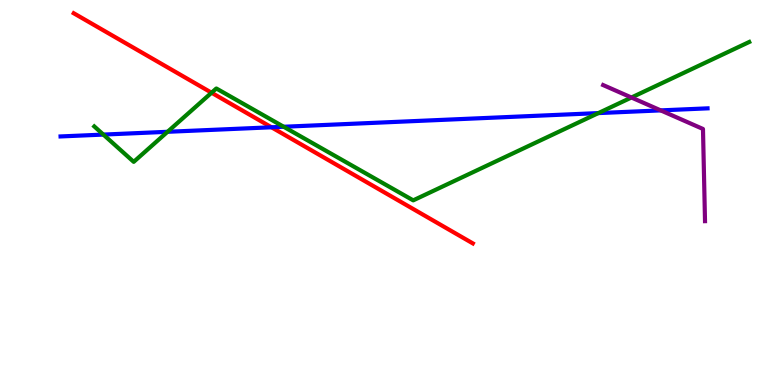[{'lines': ['blue', 'red'], 'intersections': [{'x': 3.5, 'y': 6.69}]}, {'lines': ['green', 'red'], 'intersections': [{'x': 2.73, 'y': 7.59}]}, {'lines': ['purple', 'red'], 'intersections': []}, {'lines': ['blue', 'green'], 'intersections': [{'x': 1.33, 'y': 6.5}, {'x': 2.16, 'y': 6.58}, {'x': 3.66, 'y': 6.71}, {'x': 7.72, 'y': 7.06}]}, {'lines': ['blue', 'purple'], 'intersections': [{'x': 8.53, 'y': 7.13}]}, {'lines': ['green', 'purple'], 'intersections': [{'x': 8.15, 'y': 7.47}]}]